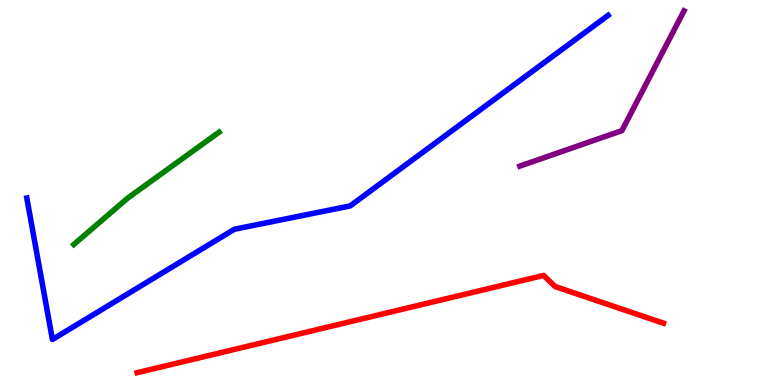[{'lines': ['blue', 'red'], 'intersections': []}, {'lines': ['green', 'red'], 'intersections': []}, {'lines': ['purple', 'red'], 'intersections': []}, {'lines': ['blue', 'green'], 'intersections': []}, {'lines': ['blue', 'purple'], 'intersections': []}, {'lines': ['green', 'purple'], 'intersections': []}]